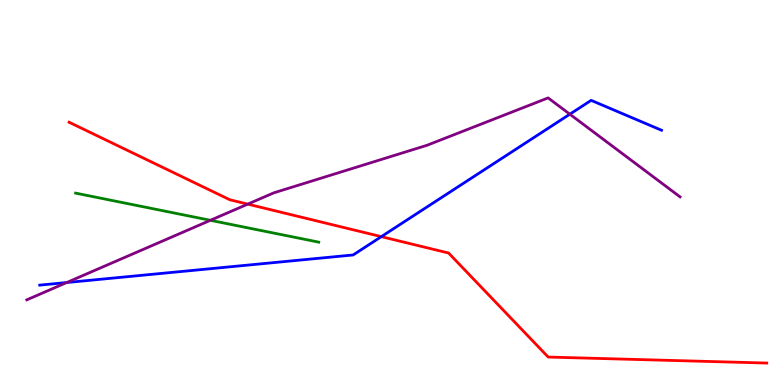[{'lines': ['blue', 'red'], 'intersections': [{'x': 4.92, 'y': 3.85}]}, {'lines': ['green', 'red'], 'intersections': []}, {'lines': ['purple', 'red'], 'intersections': [{'x': 3.2, 'y': 4.7}]}, {'lines': ['blue', 'green'], 'intersections': []}, {'lines': ['blue', 'purple'], 'intersections': [{'x': 0.861, 'y': 2.66}, {'x': 7.35, 'y': 7.03}]}, {'lines': ['green', 'purple'], 'intersections': [{'x': 2.71, 'y': 4.28}]}]